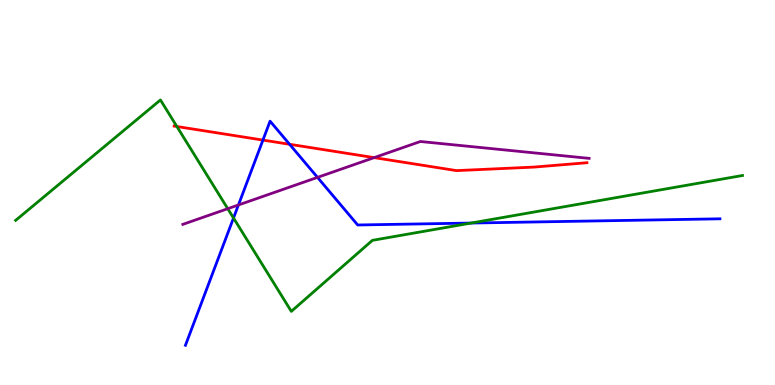[{'lines': ['blue', 'red'], 'intersections': [{'x': 3.39, 'y': 6.36}, {'x': 3.74, 'y': 6.25}]}, {'lines': ['green', 'red'], 'intersections': [{'x': 2.28, 'y': 6.71}]}, {'lines': ['purple', 'red'], 'intersections': [{'x': 4.83, 'y': 5.91}]}, {'lines': ['blue', 'green'], 'intersections': [{'x': 3.01, 'y': 4.34}, {'x': 6.08, 'y': 4.21}]}, {'lines': ['blue', 'purple'], 'intersections': [{'x': 3.08, 'y': 4.68}, {'x': 4.1, 'y': 5.39}]}, {'lines': ['green', 'purple'], 'intersections': [{'x': 2.94, 'y': 4.58}]}]